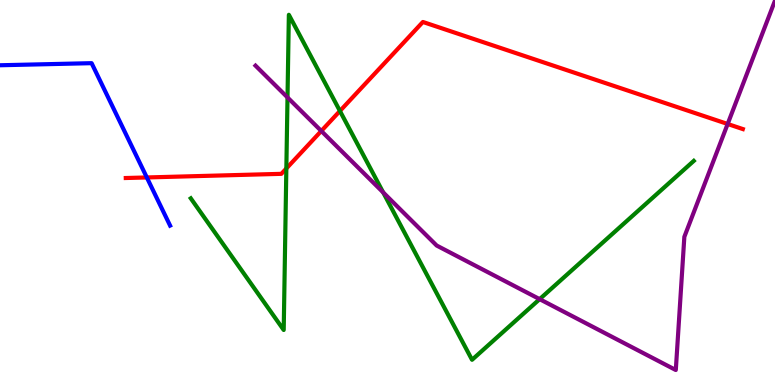[{'lines': ['blue', 'red'], 'intersections': [{'x': 1.89, 'y': 5.39}]}, {'lines': ['green', 'red'], 'intersections': [{'x': 3.69, 'y': 5.62}, {'x': 4.39, 'y': 7.12}]}, {'lines': ['purple', 'red'], 'intersections': [{'x': 4.15, 'y': 6.6}, {'x': 9.39, 'y': 6.78}]}, {'lines': ['blue', 'green'], 'intersections': []}, {'lines': ['blue', 'purple'], 'intersections': []}, {'lines': ['green', 'purple'], 'intersections': [{'x': 3.71, 'y': 7.47}, {'x': 4.94, 'y': 5.0}, {'x': 6.96, 'y': 2.23}]}]